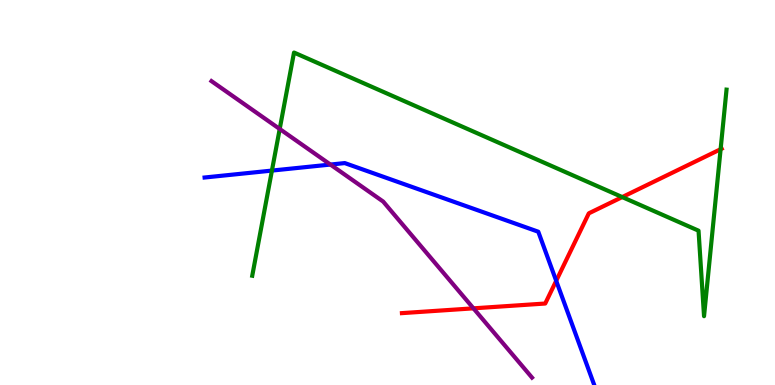[{'lines': ['blue', 'red'], 'intersections': [{'x': 7.18, 'y': 2.71}]}, {'lines': ['green', 'red'], 'intersections': [{'x': 8.03, 'y': 4.88}, {'x': 9.3, 'y': 6.12}]}, {'lines': ['purple', 'red'], 'intersections': [{'x': 6.11, 'y': 1.99}]}, {'lines': ['blue', 'green'], 'intersections': [{'x': 3.51, 'y': 5.57}]}, {'lines': ['blue', 'purple'], 'intersections': [{'x': 4.26, 'y': 5.73}]}, {'lines': ['green', 'purple'], 'intersections': [{'x': 3.61, 'y': 6.65}]}]